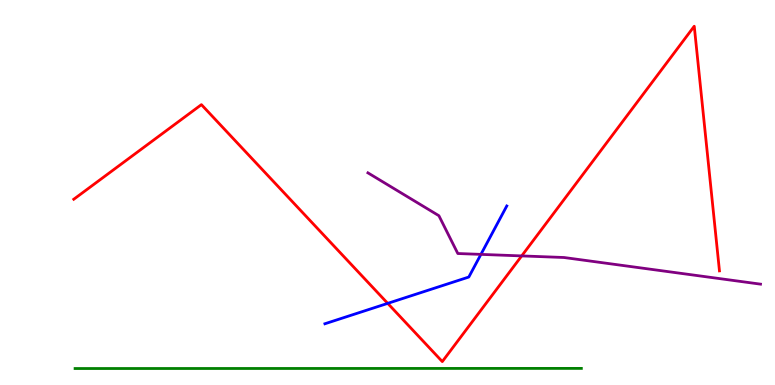[{'lines': ['blue', 'red'], 'intersections': [{'x': 5.0, 'y': 2.12}]}, {'lines': ['green', 'red'], 'intersections': []}, {'lines': ['purple', 'red'], 'intersections': [{'x': 6.73, 'y': 3.35}]}, {'lines': ['blue', 'green'], 'intersections': []}, {'lines': ['blue', 'purple'], 'intersections': [{'x': 6.21, 'y': 3.39}]}, {'lines': ['green', 'purple'], 'intersections': []}]